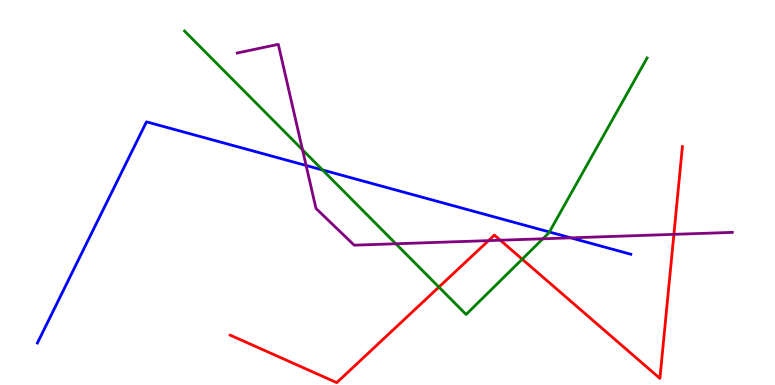[{'lines': ['blue', 'red'], 'intersections': []}, {'lines': ['green', 'red'], 'intersections': [{'x': 5.66, 'y': 2.54}, {'x': 6.74, 'y': 3.27}]}, {'lines': ['purple', 'red'], 'intersections': [{'x': 6.3, 'y': 3.75}, {'x': 6.46, 'y': 3.76}, {'x': 8.7, 'y': 3.91}]}, {'lines': ['blue', 'green'], 'intersections': [{'x': 4.16, 'y': 5.59}, {'x': 7.09, 'y': 3.97}]}, {'lines': ['blue', 'purple'], 'intersections': [{'x': 3.95, 'y': 5.7}, {'x': 7.37, 'y': 3.82}]}, {'lines': ['green', 'purple'], 'intersections': [{'x': 3.9, 'y': 6.11}, {'x': 5.11, 'y': 3.67}, {'x': 7.0, 'y': 3.8}]}]